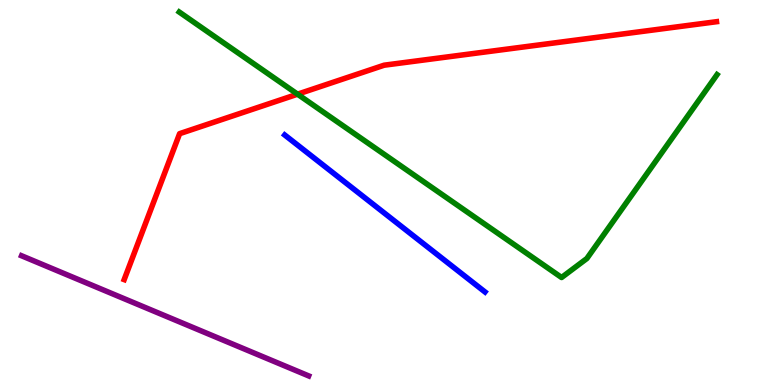[{'lines': ['blue', 'red'], 'intersections': []}, {'lines': ['green', 'red'], 'intersections': [{'x': 3.84, 'y': 7.55}]}, {'lines': ['purple', 'red'], 'intersections': []}, {'lines': ['blue', 'green'], 'intersections': []}, {'lines': ['blue', 'purple'], 'intersections': []}, {'lines': ['green', 'purple'], 'intersections': []}]